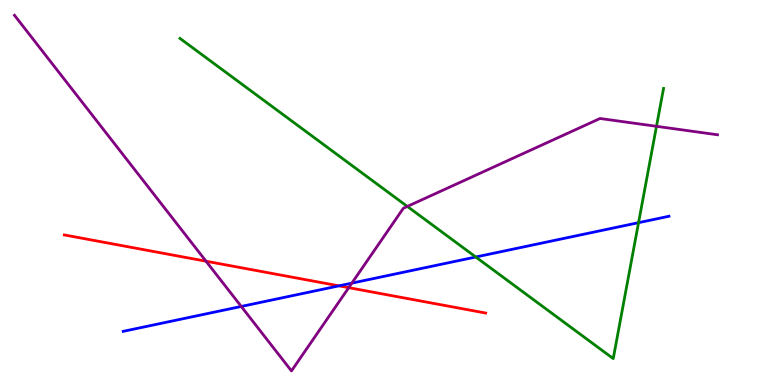[{'lines': ['blue', 'red'], 'intersections': [{'x': 4.37, 'y': 2.58}]}, {'lines': ['green', 'red'], 'intersections': []}, {'lines': ['purple', 'red'], 'intersections': [{'x': 2.66, 'y': 3.22}, {'x': 4.5, 'y': 2.53}]}, {'lines': ['blue', 'green'], 'intersections': [{'x': 6.14, 'y': 3.32}, {'x': 8.24, 'y': 4.22}]}, {'lines': ['blue', 'purple'], 'intersections': [{'x': 3.11, 'y': 2.04}, {'x': 4.54, 'y': 2.65}]}, {'lines': ['green', 'purple'], 'intersections': [{'x': 5.26, 'y': 4.64}, {'x': 8.47, 'y': 6.72}]}]